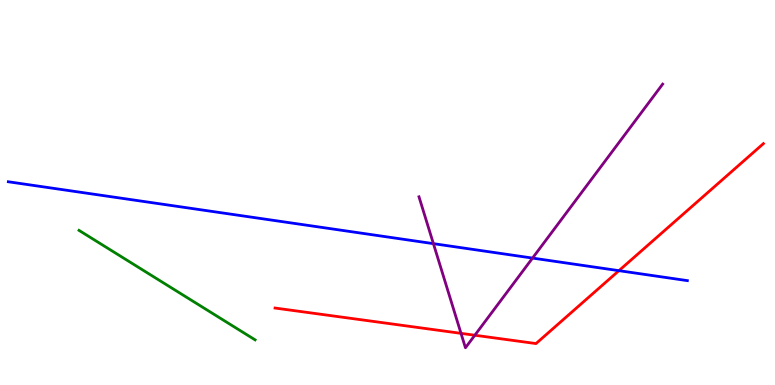[{'lines': ['blue', 'red'], 'intersections': [{'x': 7.99, 'y': 2.97}]}, {'lines': ['green', 'red'], 'intersections': []}, {'lines': ['purple', 'red'], 'intersections': [{'x': 5.95, 'y': 1.34}, {'x': 6.13, 'y': 1.29}]}, {'lines': ['blue', 'green'], 'intersections': []}, {'lines': ['blue', 'purple'], 'intersections': [{'x': 5.59, 'y': 3.67}, {'x': 6.87, 'y': 3.3}]}, {'lines': ['green', 'purple'], 'intersections': []}]